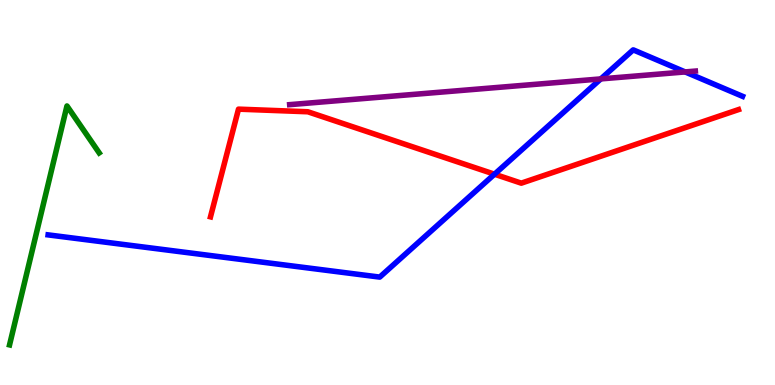[{'lines': ['blue', 'red'], 'intersections': [{'x': 6.38, 'y': 5.48}]}, {'lines': ['green', 'red'], 'intersections': []}, {'lines': ['purple', 'red'], 'intersections': []}, {'lines': ['blue', 'green'], 'intersections': []}, {'lines': ['blue', 'purple'], 'intersections': [{'x': 7.75, 'y': 7.95}, {'x': 8.84, 'y': 8.13}]}, {'lines': ['green', 'purple'], 'intersections': []}]